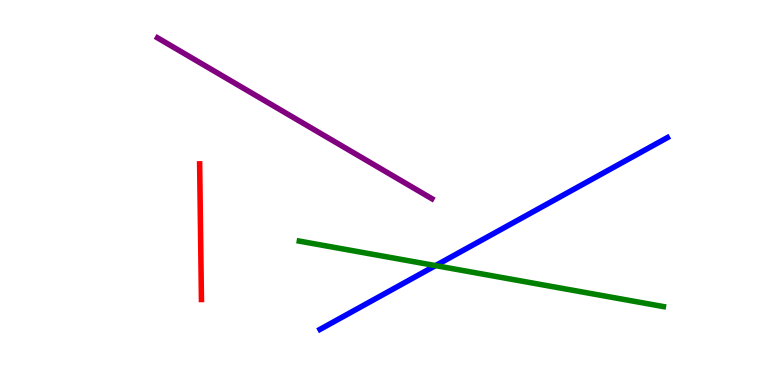[{'lines': ['blue', 'red'], 'intersections': []}, {'lines': ['green', 'red'], 'intersections': []}, {'lines': ['purple', 'red'], 'intersections': []}, {'lines': ['blue', 'green'], 'intersections': [{'x': 5.62, 'y': 3.1}]}, {'lines': ['blue', 'purple'], 'intersections': []}, {'lines': ['green', 'purple'], 'intersections': []}]